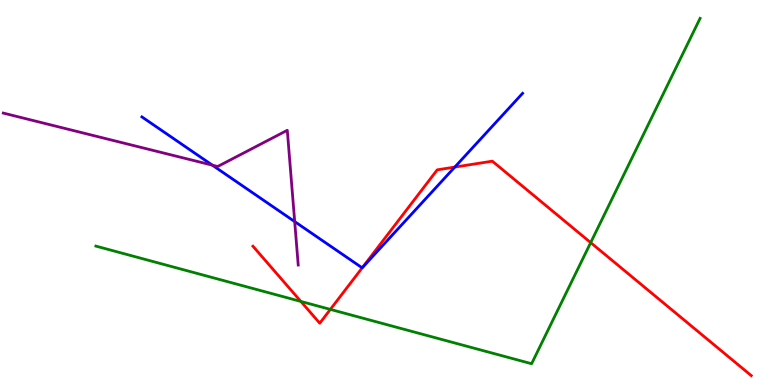[{'lines': ['blue', 'red'], 'intersections': [{'x': 4.67, 'y': 3.05}, {'x': 5.87, 'y': 5.66}]}, {'lines': ['green', 'red'], 'intersections': [{'x': 3.88, 'y': 2.17}, {'x': 4.26, 'y': 1.96}, {'x': 7.62, 'y': 3.7}]}, {'lines': ['purple', 'red'], 'intersections': []}, {'lines': ['blue', 'green'], 'intersections': []}, {'lines': ['blue', 'purple'], 'intersections': [{'x': 2.74, 'y': 5.71}, {'x': 3.8, 'y': 4.24}]}, {'lines': ['green', 'purple'], 'intersections': []}]